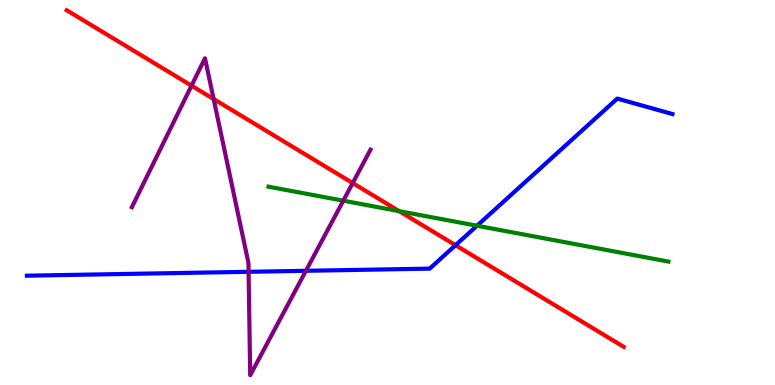[{'lines': ['blue', 'red'], 'intersections': [{'x': 5.88, 'y': 3.63}]}, {'lines': ['green', 'red'], 'intersections': [{'x': 5.15, 'y': 4.52}]}, {'lines': ['purple', 'red'], 'intersections': [{'x': 2.47, 'y': 7.77}, {'x': 2.76, 'y': 7.43}, {'x': 4.55, 'y': 5.24}]}, {'lines': ['blue', 'green'], 'intersections': [{'x': 6.15, 'y': 4.14}]}, {'lines': ['blue', 'purple'], 'intersections': [{'x': 3.21, 'y': 2.94}, {'x': 3.95, 'y': 2.97}]}, {'lines': ['green', 'purple'], 'intersections': [{'x': 4.43, 'y': 4.79}]}]